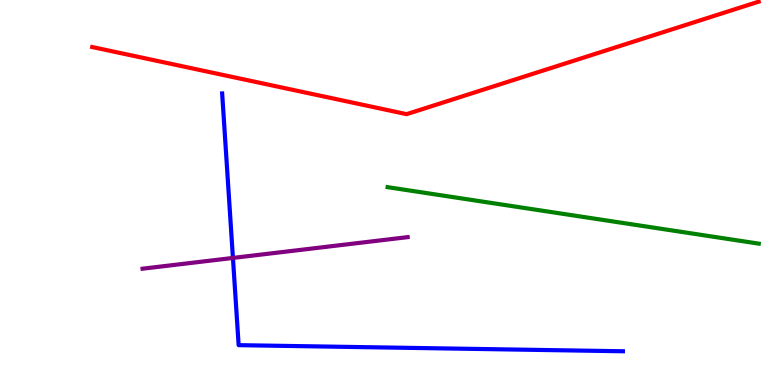[{'lines': ['blue', 'red'], 'intersections': []}, {'lines': ['green', 'red'], 'intersections': []}, {'lines': ['purple', 'red'], 'intersections': []}, {'lines': ['blue', 'green'], 'intersections': []}, {'lines': ['blue', 'purple'], 'intersections': [{'x': 3.01, 'y': 3.3}]}, {'lines': ['green', 'purple'], 'intersections': []}]